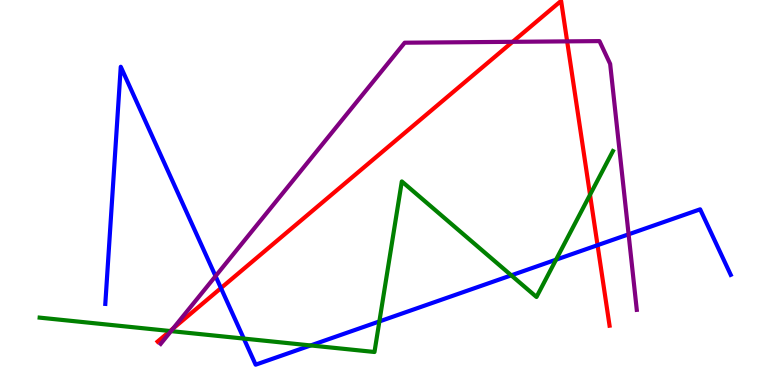[{'lines': ['blue', 'red'], 'intersections': [{'x': 2.85, 'y': 2.52}, {'x': 7.71, 'y': 3.63}]}, {'lines': ['green', 'red'], 'intersections': [{'x': 2.19, 'y': 1.4}, {'x': 7.61, 'y': 4.94}]}, {'lines': ['purple', 'red'], 'intersections': [{'x': 2.23, 'y': 1.47}, {'x': 6.61, 'y': 8.91}, {'x': 7.32, 'y': 8.93}]}, {'lines': ['blue', 'green'], 'intersections': [{'x': 3.15, 'y': 1.21}, {'x': 4.01, 'y': 1.03}, {'x': 4.9, 'y': 1.65}, {'x': 6.6, 'y': 2.85}, {'x': 7.17, 'y': 3.25}]}, {'lines': ['blue', 'purple'], 'intersections': [{'x': 2.78, 'y': 2.83}, {'x': 8.11, 'y': 3.91}]}, {'lines': ['green', 'purple'], 'intersections': [{'x': 2.21, 'y': 1.4}]}]